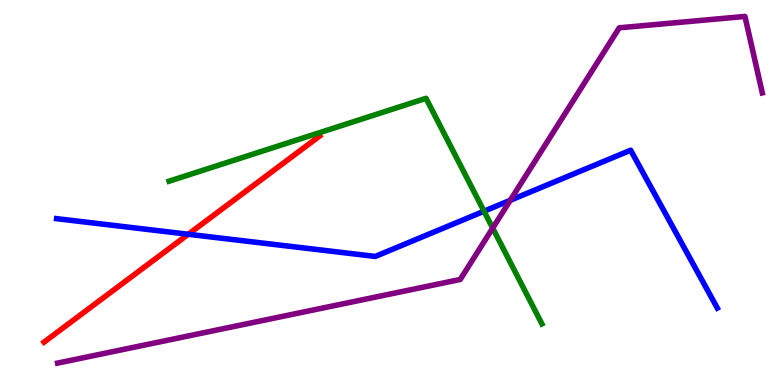[{'lines': ['blue', 'red'], 'intersections': [{'x': 2.43, 'y': 3.92}]}, {'lines': ['green', 'red'], 'intersections': []}, {'lines': ['purple', 'red'], 'intersections': []}, {'lines': ['blue', 'green'], 'intersections': [{'x': 6.25, 'y': 4.51}]}, {'lines': ['blue', 'purple'], 'intersections': [{'x': 6.58, 'y': 4.8}]}, {'lines': ['green', 'purple'], 'intersections': [{'x': 6.36, 'y': 4.08}]}]